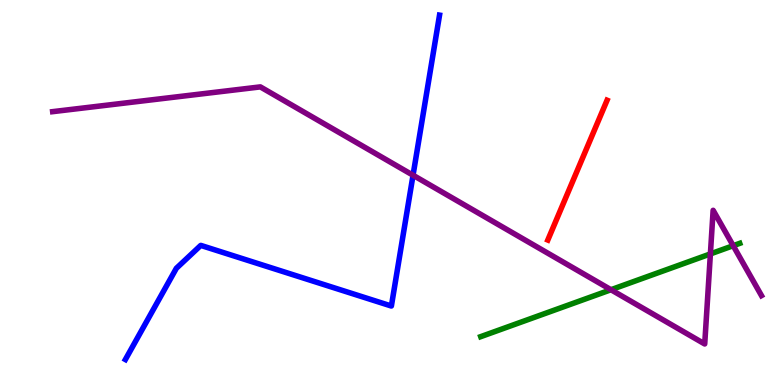[{'lines': ['blue', 'red'], 'intersections': []}, {'lines': ['green', 'red'], 'intersections': []}, {'lines': ['purple', 'red'], 'intersections': []}, {'lines': ['blue', 'green'], 'intersections': []}, {'lines': ['blue', 'purple'], 'intersections': [{'x': 5.33, 'y': 5.45}]}, {'lines': ['green', 'purple'], 'intersections': [{'x': 7.88, 'y': 2.47}, {'x': 9.17, 'y': 3.4}, {'x': 9.46, 'y': 3.62}]}]